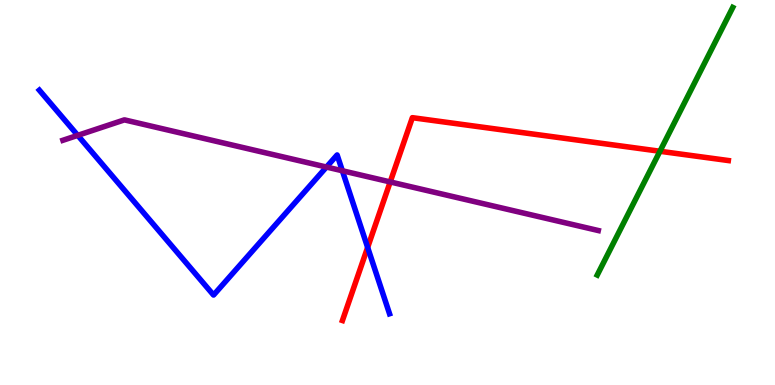[{'lines': ['blue', 'red'], 'intersections': [{'x': 4.74, 'y': 3.57}]}, {'lines': ['green', 'red'], 'intersections': [{'x': 8.52, 'y': 6.07}]}, {'lines': ['purple', 'red'], 'intersections': [{'x': 5.03, 'y': 5.27}]}, {'lines': ['blue', 'green'], 'intersections': []}, {'lines': ['blue', 'purple'], 'intersections': [{'x': 1.0, 'y': 6.48}, {'x': 4.21, 'y': 5.66}, {'x': 4.42, 'y': 5.56}]}, {'lines': ['green', 'purple'], 'intersections': []}]